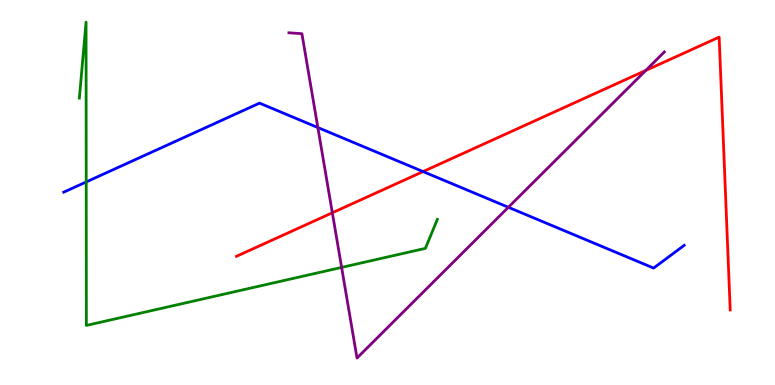[{'lines': ['blue', 'red'], 'intersections': [{'x': 5.46, 'y': 5.54}]}, {'lines': ['green', 'red'], 'intersections': []}, {'lines': ['purple', 'red'], 'intersections': [{'x': 4.29, 'y': 4.47}, {'x': 8.33, 'y': 8.17}]}, {'lines': ['blue', 'green'], 'intersections': [{'x': 1.11, 'y': 5.27}]}, {'lines': ['blue', 'purple'], 'intersections': [{'x': 4.1, 'y': 6.69}, {'x': 6.56, 'y': 4.62}]}, {'lines': ['green', 'purple'], 'intersections': [{'x': 4.41, 'y': 3.05}]}]